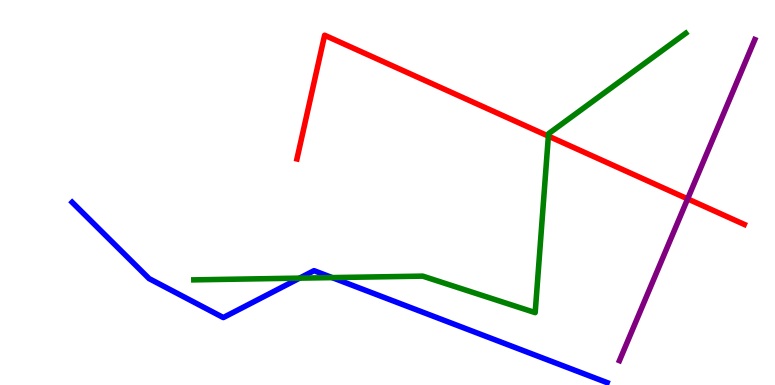[{'lines': ['blue', 'red'], 'intersections': []}, {'lines': ['green', 'red'], 'intersections': [{'x': 7.08, 'y': 6.46}]}, {'lines': ['purple', 'red'], 'intersections': [{'x': 8.87, 'y': 4.83}]}, {'lines': ['blue', 'green'], 'intersections': [{'x': 3.87, 'y': 2.78}, {'x': 4.29, 'y': 2.79}]}, {'lines': ['blue', 'purple'], 'intersections': []}, {'lines': ['green', 'purple'], 'intersections': []}]